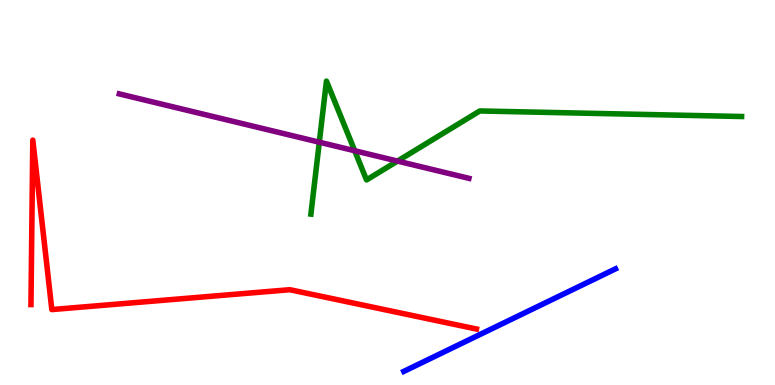[{'lines': ['blue', 'red'], 'intersections': []}, {'lines': ['green', 'red'], 'intersections': []}, {'lines': ['purple', 'red'], 'intersections': []}, {'lines': ['blue', 'green'], 'intersections': []}, {'lines': ['blue', 'purple'], 'intersections': []}, {'lines': ['green', 'purple'], 'intersections': [{'x': 4.12, 'y': 6.31}, {'x': 4.58, 'y': 6.08}, {'x': 5.13, 'y': 5.82}]}]